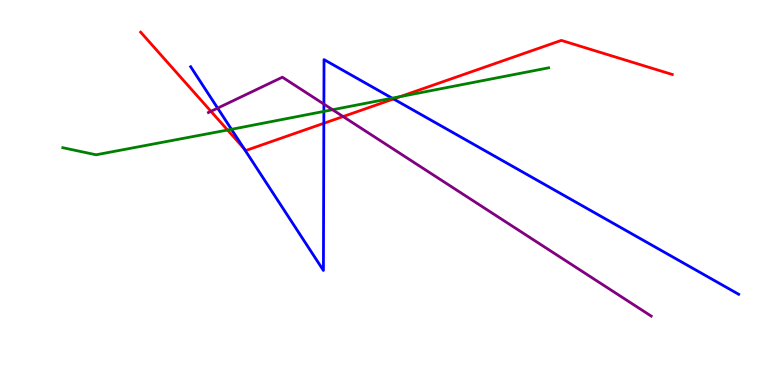[{'lines': ['blue', 'red'], 'intersections': [{'x': 3.15, 'y': 6.14}, {'x': 4.18, 'y': 6.8}, {'x': 5.08, 'y': 7.43}]}, {'lines': ['green', 'red'], 'intersections': [{'x': 2.94, 'y': 6.62}, {'x': 5.17, 'y': 7.49}]}, {'lines': ['purple', 'red'], 'intersections': [{'x': 2.72, 'y': 7.11}, {'x': 4.43, 'y': 6.97}]}, {'lines': ['blue', 'green'], 'intersections': [{'x': 2.99, 'y': 6.64}, {'x': 4.18, 'y': 7.11}, {'x': 5.06, 'y': 7.45}]}, {'lines': ['blue', 'purple'], 'intersections': [{'x': 2.81, 'y': 7.19}, {'x': 4.18, 'y': 7.3}]}, {'lines': ['green', 'purple'], 'intersections': [{'x': 4.29, 'y': 7.15}]}]